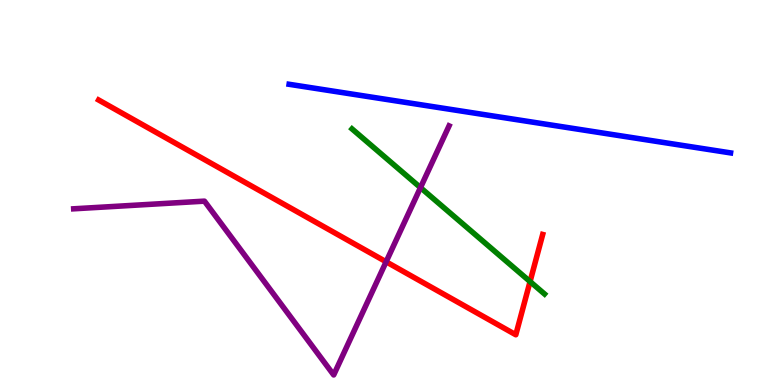[{'lines': ['blue', 'red'], 'intersections': []}, {'lines': ['green', 'red'], 'intersections': [{'x': 6.84, 'y': 2.69}]}, {'lines': ['purple', 'red'], 'intersections': [{'x': 4.98, 'y': 3.2}]}, {'lines': ['blue', 'green'], 'intersections': []}, {'lines': ['blue', 'purple'], 'intersections': []}, {'lines': ['green', 'purple'], 'intersections': [{'x': 5.43, 'y': 5.13}]}]